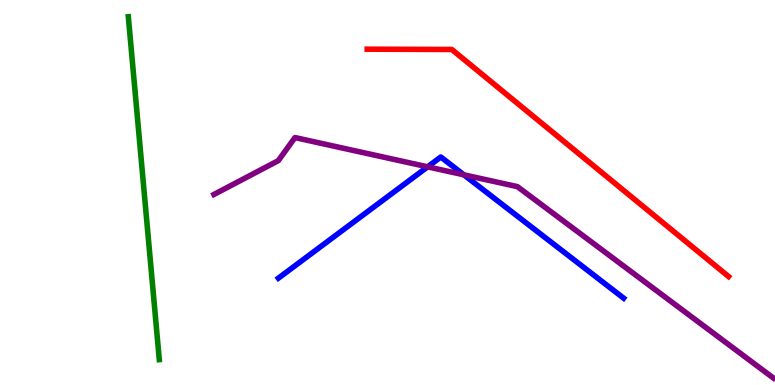[{'lines': ['blue', 'red'], 'intersections': []}, {'lines': ['green', 'red'], 'intersections': []}, {'lines': ['purple', 'red'], 'intersections': []}, {'lines': ['blue', 'green'], 'intersections': []}, {'lines': ['blue', 'purple'], 'intersections': [{'x': 5.52, 'y': 5.67}, {'x': 5.99, 'y': 5.46}]}, {'lines': ['green', 'purple'], 'intersections': []}]